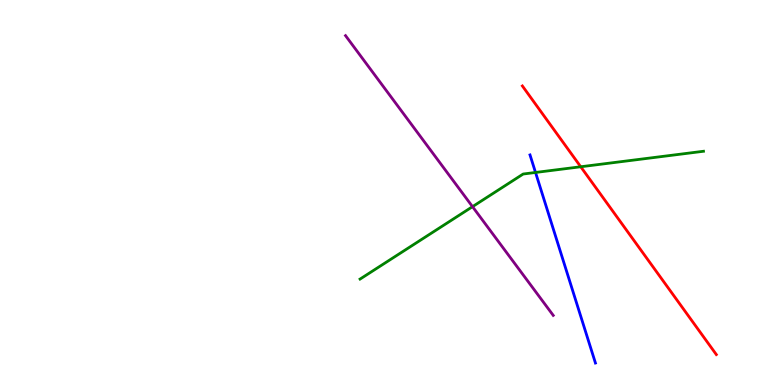[{'lines': ['blue', 'red'], 'intersections': []}, {'lines': ['green', 'red'], 'intersections': [{'x': 7.49, 'y': 5.67}]}, {'lines': ['purple', 'red'], 'intersections': []}, {'lines': ['blue', 'green'], 'intersections': [{'x': 6.91, 'y': 5.52}]}, {'lines': ['blue', 'purple'], 'intersections': []}, {'lines': ['green', 'purple'], 'intersections': [{'x': 6.1, 'y': 4.63}]}]